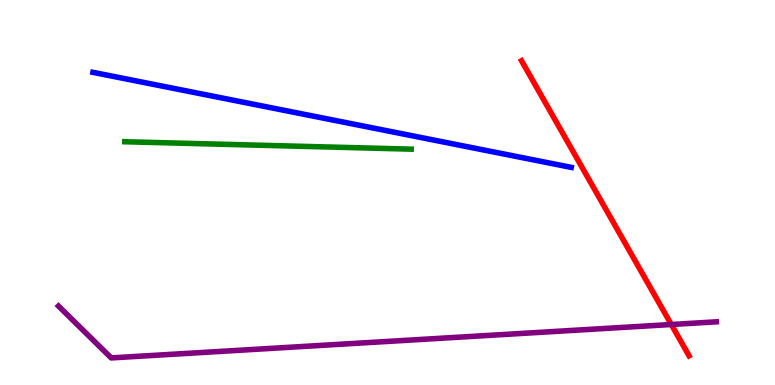[{'lines': ['blue', 'red'], 'intersections': []}, {'lines': ['green', 'red'], 'intersections': []}, {'lines': ['purple', 'red'], 'intersections': [{'x': 8.66, 'y': 1.57}]}, {'lines': ['blue', 'green'], 'intersections': []}, {'lines': ['blue', 'purple'], 'intersections': []}, {'lines': ['green', 'purple'], 'intersections': []}]